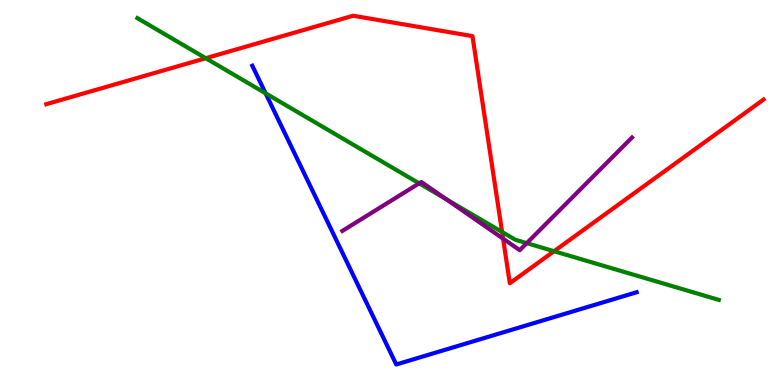[{'lines': ['blue', 'red'], 'intersections': []}, {'lines': ['green', 'red'], 'intersections': [{'x': 2.65, 'y': 8.49}, {'x': 6.48, 'y': 3.97}, {'x': 7.15, 'y': 3.48}]}, {'lines': ['purple', 'red'], 'intersections': [{'x': 6.49, 'y': 3.8}]}, {'lines': ['blue', 'green'], 'intersections': [{'x': 3.43, 'y': 7.58}]}, {'lines': ['blue', 'purple'], 'intersections': []}, {'lines': ['green', 'purple'], 'intersections': [{'x': 5.41, 'y': 5.24}, {'x': 5.76, 'y': 4.83}, {'x': 6.8, 'y': 3.68}]}]